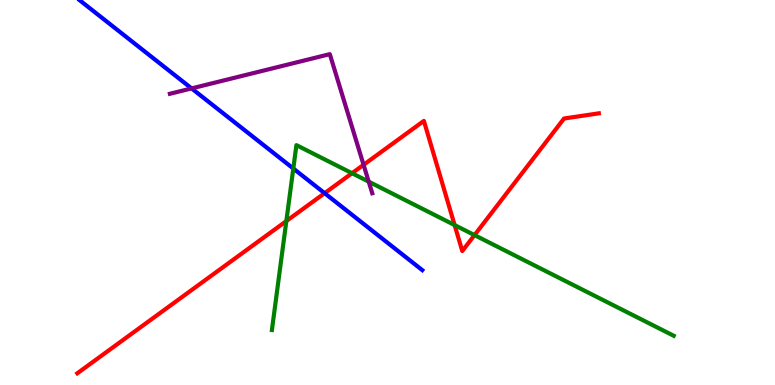[{'lines': ['blue', 'red'], 'intersections': [{'x': 4.19, 'y': 4.98}]}, {'lines': ['green', 'red'], 'intersections': [{'x': 3.69, 'y': 4.26}, {'x': 4.54, 'y': 5.5}, {'x': 5.87, 'y': 4.15}, {'x': 6.12, 'y': 3.89}]}, {'lines': ['purple', 'red'], 'intersections': [{'x': 4.69, 'y': 5.72}]}, {'lines': ['blue', 'green'], 'intersections': [{'x': 3.78, 'y': 5.62}]}, {'lines': ['blue', 'purple'], 'intersections': [{'x': 2.47, 'y': 7.7}]}, {'lines': ['green', 'purple'], 'intersections': [{'x': 4.76, 'y': 5.28}]}]